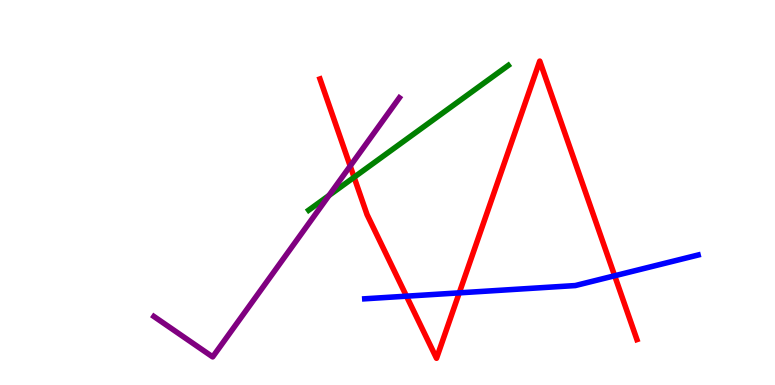[{'lines': ['blue', 'red'], 'intersections': [{'x': 5.25, 'y': 2.31}, {'x': 5.93, 'y': 2.39}, {'x': 7.93, 'y': 2.84}]}, {'lines': ['green', 'red'], 'intersections': [{'x': 4.57, 'y': 5.4}]}, {'lines': ['purple', 'red'], 'intersections': [{'x': 4.52, 'y': 5.69}]}, {'lines': ['blue', 'green'], 'intersections': []}, {'lines': ['blue', 'purple'], 'intersections': []}, {'lines': ['green', 'purple'], 'intersections': [{'x': 4.24, 'y': 4.92}]}]